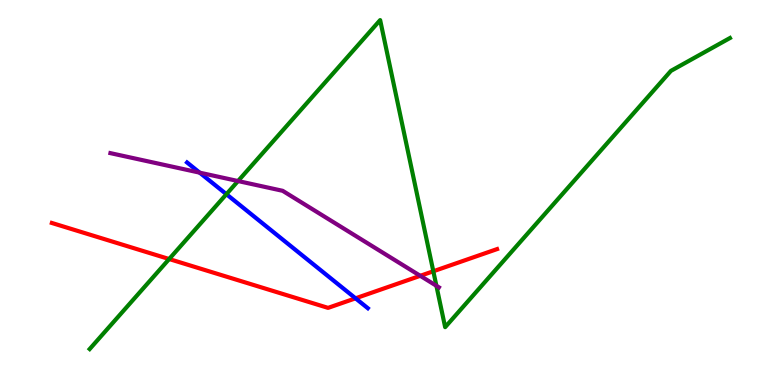[{'lines': ['blue', 'red'], 'intersections': [{'x': 4.59, 'y': 2.25}]}, {'lines': ['green', 'red'], 'intersections': [{'x': 2.18, 'y': 3.27}, {'x': 5.59, 'y': 2.95}]}, {'lines': ['purple', 'red'], 'intersections': [{'x': 5.42, 'y': 2.84}]}, {'lines': ['blue', 'green'], 'intersections': [{'x': 2.92, 'y': 4.96}]}, {'lines': ['blue', 'purple'], 'intersections': [{'x': 2.58, 'y': 5.52}]}, {'lines': ['green', 'purple'], 'intersections': [{'x': 3.07, 'y': 5.3}, {'x': 5.63, 'y': 2.58}]}]